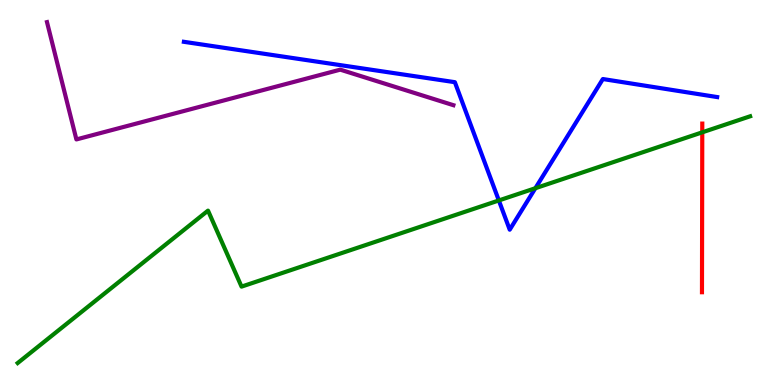[{'lines': ['blue', 'red'], 'intersections': []}, {'lines': ['green', 'red'], 'intersections': [{'x': 9.06, 'y': 6.56}]}, {'lines': ['purple', 'red'], 'intersections': []}, {'lines': ['blue', 'green'], 'intersections': [{'x': 6.44, 'y': 4.79}, {'x': 6.91, 'y': 5.11}]}, {'lines': ['blue', 'purple'], 'intersections': []}, {'lines': ['green', 'purple'], 'intersections': []}]